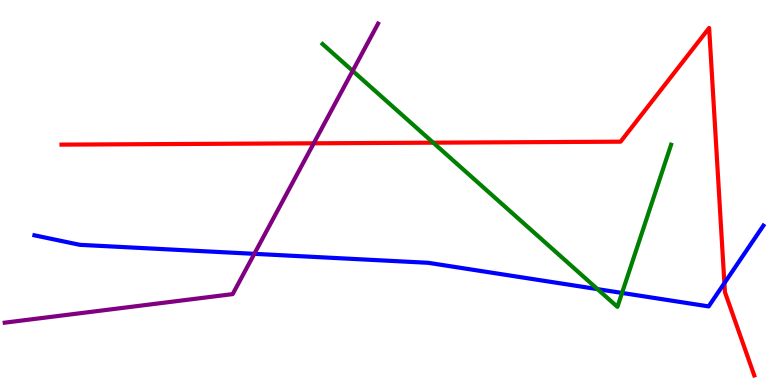[{'lines': ['blue', 'red'], 'intersections': [{'x': 9.35, 'y': 2.65}]}, {'lines': ['green', 'red'], 'intersections': [{'x': 5.59, 'y': 6.29}]}, {'lines': ['purple', 'red'], 'intersections': [{'x': 4.05, 'y': 6.28}]}, {'lines': ['blue', 'green'], 'intersections': [{'x': 7.71, 'y': 2.49}, {'x': 8.03, 'y': 2.39}]}, {'lines': ['blue', 'purple'], 'intersections': [{'x': 3.28, 'y': 3.41}]}, {'lines': ['green', 'purple'], 'intersections': [{'x': 4.55, 'y': 8.16}]}]